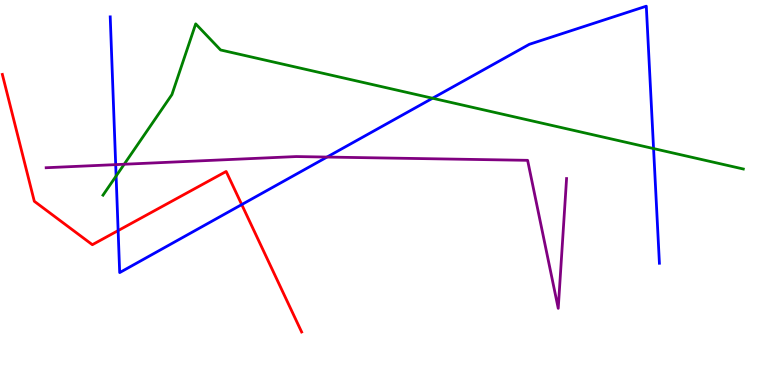[{'lines': ['blue', 'red'], 'intersections': [{'x': 1.52, 'y': 4.01}, {'x': 3.12, 'y': 4.69}]}, {'lines': ['green', 'red'], 'intersections': []}, {'lines': ['purple', 'red'], 'intersections': []}, {'lines': ['blue', 'green'], 'intersections': [{'x': 1.5, 'y': 5.43}, {'x': 5.58, 'y': 7.45}, {'x': 8.43, 'y': 6.14}]}, {'lines': ['blue', 'purple'], 'intersections': [{'x': 1.49, 'y': 5.72}, {'x': 4.22, 'y': 5.92}]}, {'lines': ['green', 'purple'], 'intersections': [{'x': 1.6, 'y': 5.73}]}]